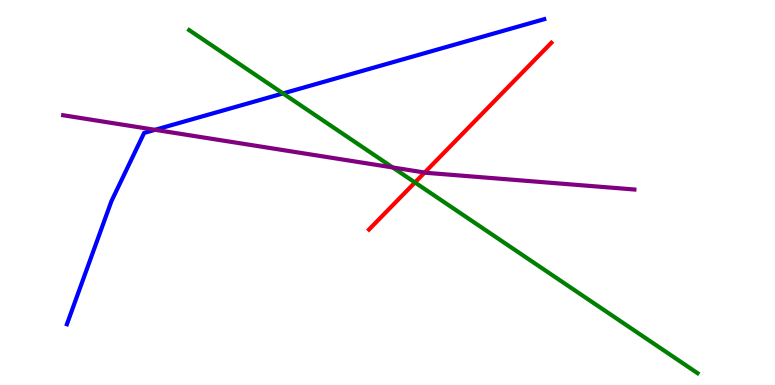[{'lines': ['blue', 'red'], 'intersections': []}, {'lines': ['green', 'red'], 'intersections': [{'x': 5.35, 'y': 5.26}]}, {'lines': ['purple', 'red'], 'intersections': [{'x': 5.48, 'y': 5.52}]}, {'lines': ['blue', 'green'], 'intersections': [{'x': 3.65, 'y': 7.57}]}, {'lines': ['blue', 'purple'], 'intersections': [{'x': 2.0, 'y': 6.63}]}, {'lines': ['green', 'purple'], 'intersections': [{'x': 5.07, 'y': 5.65}]}]